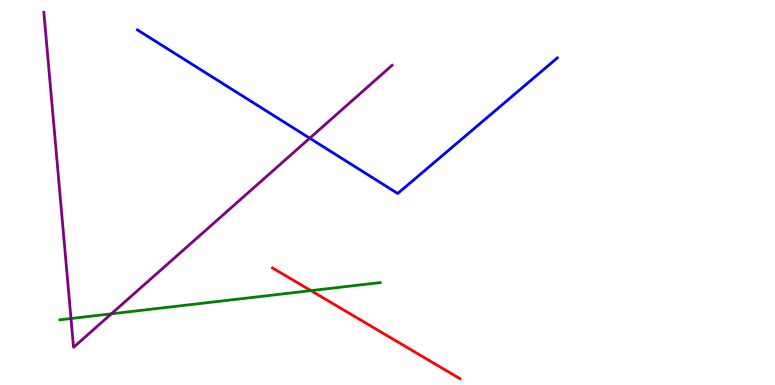[{'lines': ['blue', 'red'], 'intersections': []}, {'lines': ['green', 'red'], 'intersections': [{'x': 4.01, 'y': 2.45}]}, {'lines': ['purple', 'red'], 'intersections': []}, {'lines': ['blue', 'green'], 'intersections': []}, {'lines': ['blue', 'purple'], 'intersections': [{'x': 4.0, 'y': 6.41}]}, {'lines': ['green', 'purple'], 'intersections': [{'x': 0.916, 'y': 1.73}, {'x': 1.44, 'y': 1.85}]}]